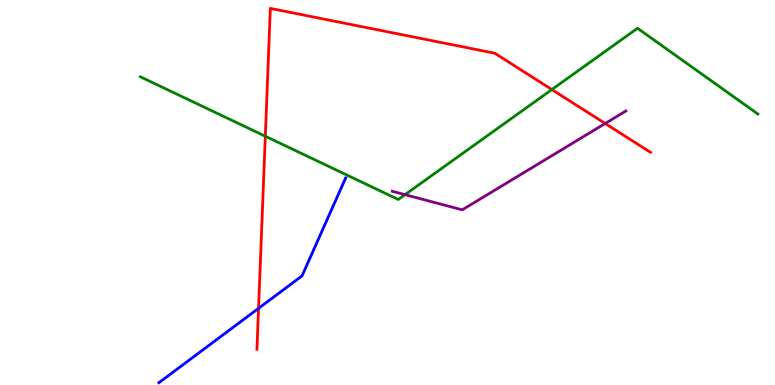[{'lines': ['blue', 'red'], 'intersections': [{'x': 3.34, 'y': 1.99}]}, {'lines': ['green', 'red'], 'intersections': [{'x': 3.42, 'y': 6.46}, {'x': 7.12, 'y': 7.67}]}, {'lines': ['purple', 'red'], 'intersections': [{'x': 7.81, 'y': 6.79}]}, {'lines': ['blue', 'green'], 'intersections': []}, {'lines': ['blue', 'purple'], 'intersections': []}, {'lines': ['green', 'purple'], 'intersections': [{'x': 5.23, 'y': 4.94}]}]